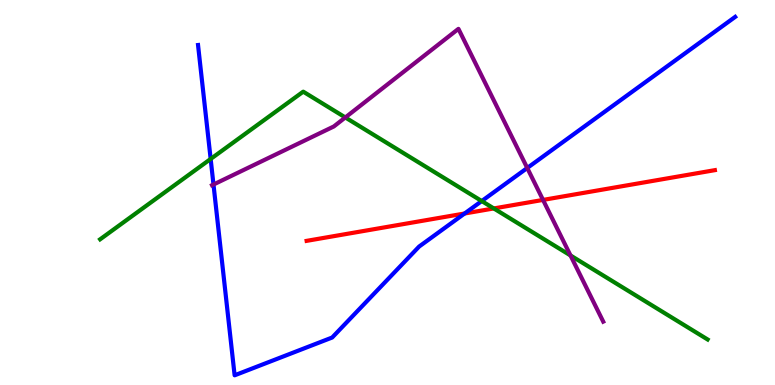[{'lines': ['blue', 'red'], 'intersections': [{'x': 5.99, 'y': 4.45}]}, {'lines': ['green', 'red'], 'intersections': [{'x': 6.37, 'y': 4.59}]}, {'lines': ['purple', 'red'], 'intersections': [{'x': 7.01, 'y': 4.81}]}, {'lines': ['blue', 'green'], 'intersections': [{'x': 2.72, 'y': 5.87}, {'x': 6.22, 'y': 4.78}]}, {'lines': ['blue', 'purple'], 'intersections': [{'x': 2.75, 'y': 5.21}, {'x': 6.8, 'y': 5.64}]}, {'lines': ['green', 'purple'], 'intersections': [{'x': 4.46, 'y': 6.95}, {'x': 7.36, 'y': 3.36}]}]